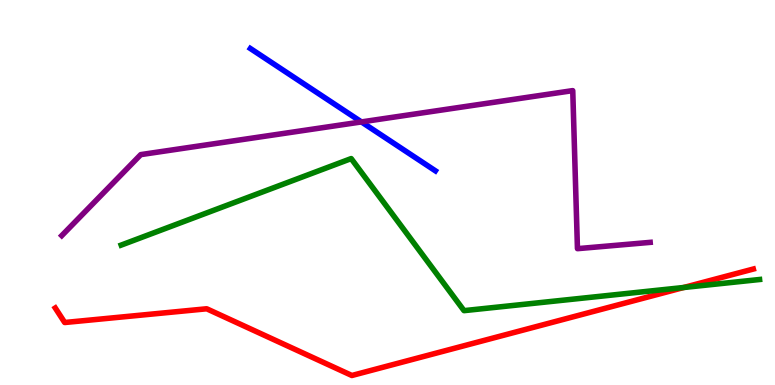[{'lines': ['blue', 'red'], 'intersections': []}, {'lines': ['green', 'red'], 'intersections': [{'x': 8.82, 'y': 2.53}]}, {'lines': ['purple', 'red'], 'intersections': []}, {'lines': ['blue', 'green'], 'intersections': []}, {'lines': ['blue', 'purple'], 'intersections': [{'x': 4.66, 'y': 6.83}]}, {'lines': ['green', 'purple'], 'intersections': []}]